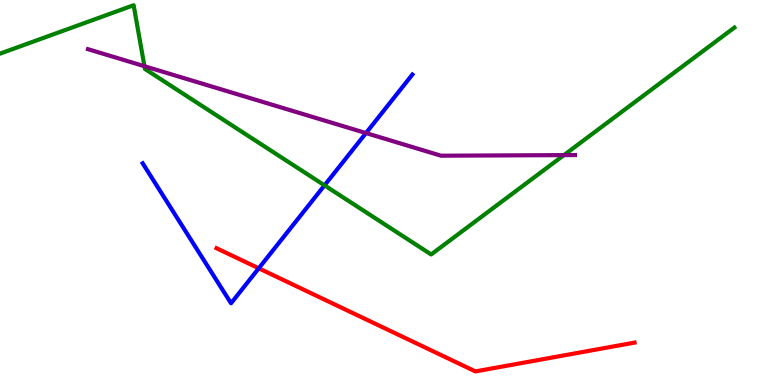[{'lines': ['blue', 'red'], 'intersections': [{'x': 3.34, 'y': 3.03}]}, {'lines': ['green', 'red'], 'intersections': []}, {'lines': ['purple', 'red'], 'intersections': []}, {'lines': ['blue', 'green'], 'intersections': [{'x': 4.19, 'y': 5.19}]}, {'lines': ['blue', 'purple'], 'intersections': [{'x': 4.72, 'y': 6.54}]}, {'lines': ['green', 'purple'], 'intersections': [{'x': 1.86, 'y': 8.28}, {'x': 7.28, 'y': 5.97}]}]